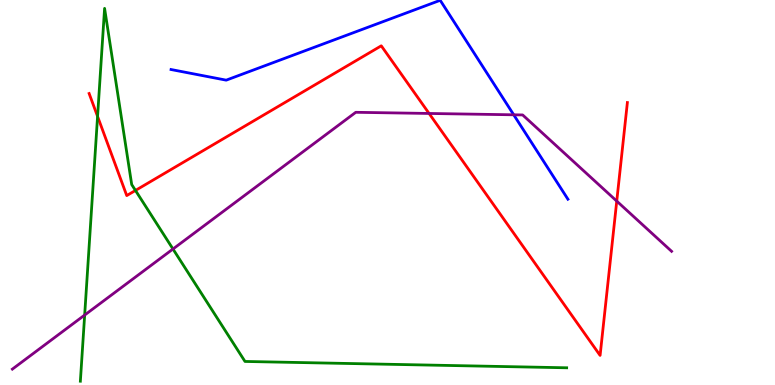[{'lines': ['blue', 'red'], 'intersections': []}, {'lines': ['green', 'red'], 'intersections': [{'x': 1.26, 'y': 6.98}, {'x': 1.75, 'y': 5.05}]}, {'lines': ['purple', 'red'], 'intersections': [{'x': 5.54, 'y': 7.05}, {'x': 7.96, 'y': 4.78}]}, {'lines': ['blue', 'green'], 'intersections': []}, {'lines': ['blue', 'purple'], 'intersections': [{'x': 6.63, 'y': 7.02}]}, {'lines': ['green', 'purple'], 'intersections': [{'x': 1.09, 'y': 1.82}, {'x': 2.23, 'y': 3.53}]}]